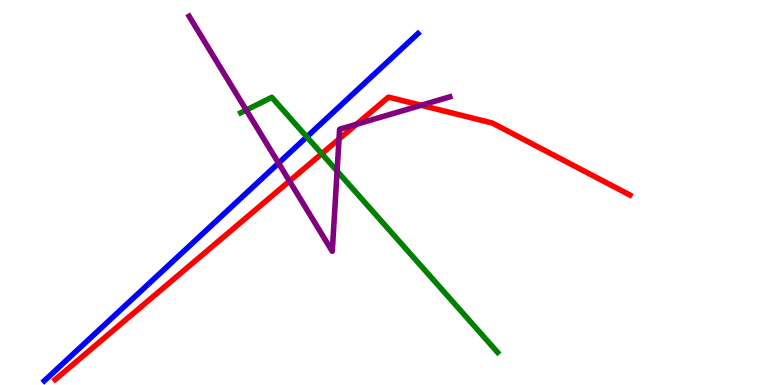[{'lines': ['blue', 'red'], 'intersections': []}, {'lines': ['green', 'red'], 'intersections': [{'x': 4.15, 'y': 6.01}]}, {'lines': ['purple', 'red'], 'intersections': [{'x': 3.74, 'y': 5.3}, {'x': 4.37, 'y': 6.39}, {'x': 4.6, 'y': 6.77}, {'x': 5.43, 'y': 7.27}]}, {'lines': ['blue', 'green'], 'intersections': [{'x': 3.96, 'y': 6.44}]}, {'lines': ['blue', 'purple'], 'intersections': [{'x': 3.59, 'y': 5.76}]}, {'lines': ['green', 'purple'], 'intersections': [{'x': 3.18, 'y': 7.14}, {'x': 4.35, 'y': 5.56}]}]